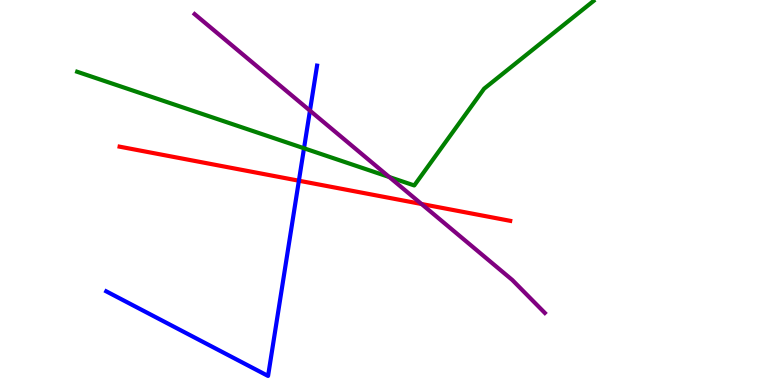[{'lines': ['blue', 'red'], 'intersections': [{'x': 3.86, 'y': 5.31}]}, {'lines': ['green', 'red'], 'intersections': []}, {'lines': ['purple', 'red'], 'intersections': [{'x': 5.44, 'y': 4.7}]}, {'lines': ['blue', 'green'], 'intersections': [{'x': 3.92, 'y': 6.15}]}, {'lines': ['blue', 'purple'], 'intersections': [{'x': 4.0, 'y': 7.13}]}, {'lines': ['green', 'purple'], 'intersections': [{'x': 5.02, 'y': 5.4}]}]